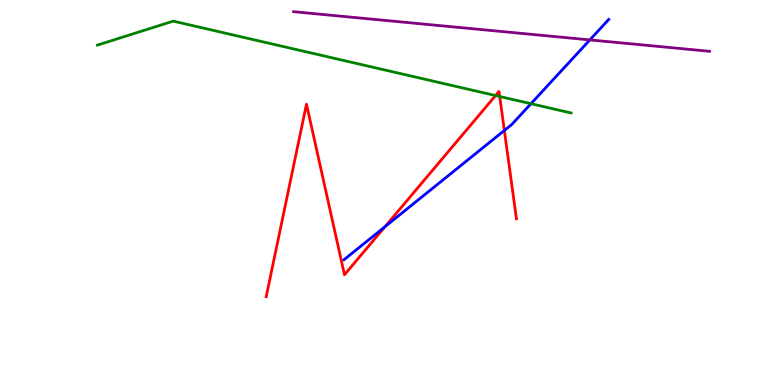[{'lines': ['blue', 'red'], 'intersections': [{'x': 4.97, 'y': 4.11}, {'x': 6.51, 'y': 6.61}]}, {'lines': ['green', 'red'], 'intersections': [{'x': 6.39, 'y': 7.52}, {'x': 6.45, 'y': 7.49}]}, {'lines': ['purple', 'red'], 'intersections': []}, {'lines': ['blue', 'green'], 'intersections': [{'x': 6.85, 'y': 7.31}]}, {'lines': ['blue', 'purple'], 'intersections': [{'x': 7.61, 'y': 8.96}]}, {'lines': ['green', 'purple'], 'intersections': []}]